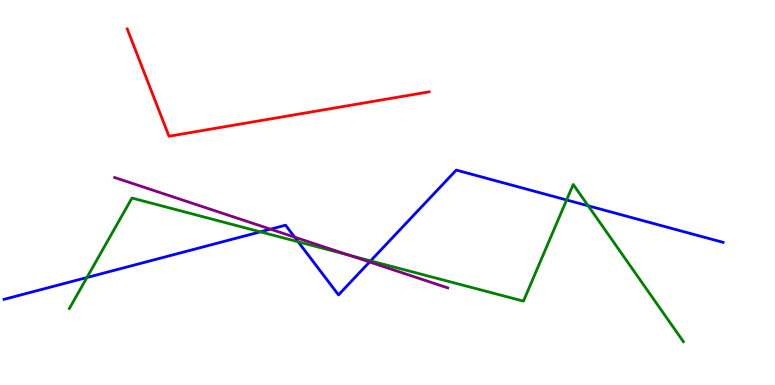[{'lines': ['blue', 'red'], 'intersections': []}, {'lines': ['green', 'red'], 'intersections': []}, {'lines': ['purple', 'red'], 'intersections': []}, {'lines': ['blue', 'green'], 'intersections': [{'x': 1.12, 'y': 2.79}, {'x': 3.36, 'y': 3.98}, {'x': 3.85, 'y': 3.72}, {'x': 4.78, 'y': 3.22}, {'x': 7.31, 'y': 4.81}, {'x': 7.59, 'y': 4.65}]}, {'lines': ['blue', 'purple'], 'intersections': [{'x': 3.49, 'y': 4.05}, {'x': 3.8, 'y': 3.84}, {'x': 4.77, 'y': 3.2}]}, {'lines': ['green', 'purple'], 'intersections': [{'x': 4.51, 'y': 3.37}]}]